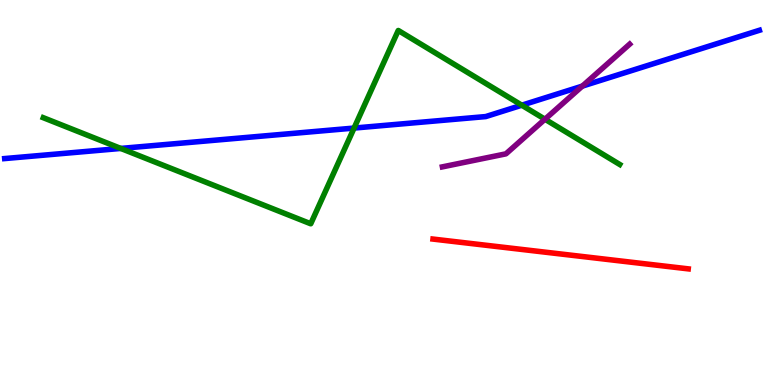[{'lines': ['blue', 'red'], 'intersections': []}, {'lines': ['green', 'red'], 'intersections': []}, {'lines': ['purple', 'red'], 'intersections': []}, {'lines': ['blue', 'green'], 'intersections': [{'x': 1.56, 'y': 6.14}, {'x': 4.57, 'y': 6.67}, {'x': 6.73, 'y': 7.27}]}, {'lines': ['blue', 'purple'], 'intersections': [{'x': 7.51, 'y': 7.76}]}, {'lines': ['green', 'purple'], 'intersections': [{'x': 7.03, 'y': 6.9}]}]